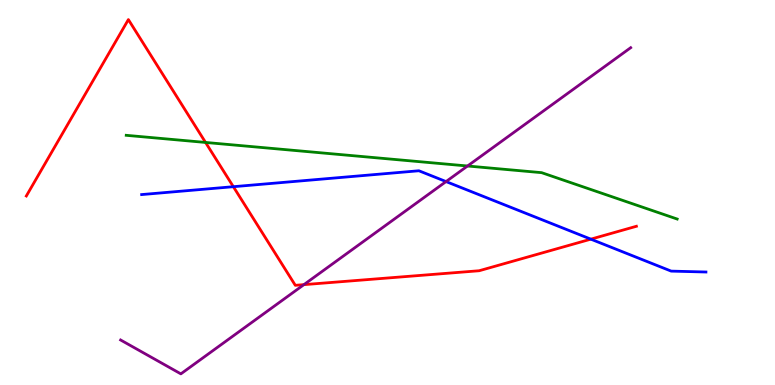[{'lines': ['blue', 'red'], 'intersections': [{'x': 3.01, 'y': 5.15}, {'x': 7.62, 'y': 3.79}]}, {'lines': ['green', 'red'], 'intersections': [{'x': 2.65, 'y': 6.3}]}, {'lines': ['purple', 'red'], 'intersections': [{'x': 3.92, 'y': 2.61}]}, {'lines': ['blue', 'green'], 'intersections': []}, {'lines': ['blue', 'purple'], 'intersections': [{'x': 5.76, 'y': 5.28}]}, {'lines': ['green', 'purple'], 'intersections': [{'x': 6.03, 'y': 5.69}]}]